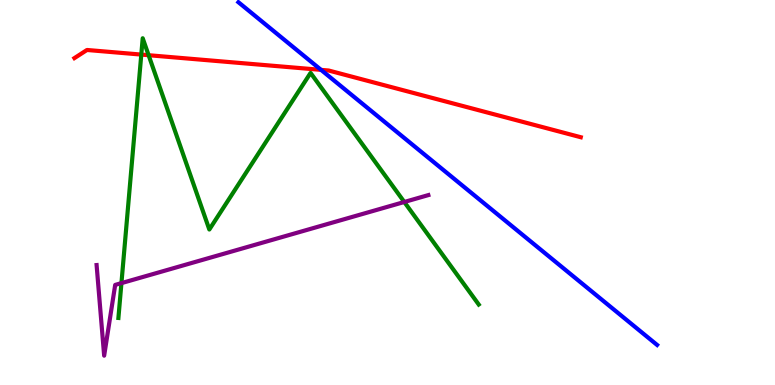[{'lines': ['blue', 'red'], 'intersections': [{'x': 4.14, 'y': 8.19}]}, {'lines': ['green', 'red'], 'intersections': [{'x': 1.82, 'y': 8.58}, {'x': 1.92, 'y': 8.57}]}, {'lines': ['purple', 'red'], 'intersections': []}, {'lines': ['blue', 'green'], 'intersections': []}, {'lines': ['blue', 'purple'], 'intersections': []}, {'lines': ['green', 'purple'], 'intersections': [{'x': 1.57, 'y': 2.65}, {'x': 5.22, 'y': 4.75}]}]